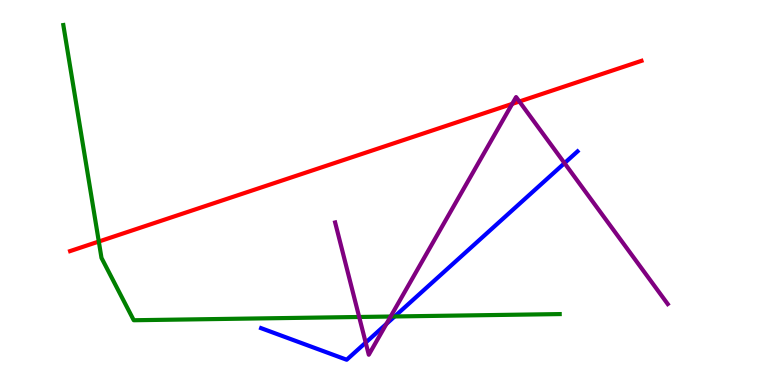[{'lines': ['blue', 'red'], 'intersections': []}, {'lines': ['green', 'red'], 'intersections': [{'x': 1.27, 'y': 3.73}]}, {'lines': ['purple', 'red'], 'intersections': [{'x': 6.61, 'y': 7.3}, {'x': 6.7, 'y': 7.36}]}, {'lines': ['blue', 'green'], 'intersections': [{'x': 5.09, 'y': 1.78}]}, {'lines': ['blue', 'purple'], 'intersections': [{'x': 4.72, 'y': 1.1}, {'x': 4.99, 'y': 1.59}, {'x': 7.28, 'y': 5.76}]}, {'lines': ['green', 'purple'], 'intersections': [{'x': 4.63, 'y': 1.77}, {'x': 5.04, 'y': 1.78}]}]